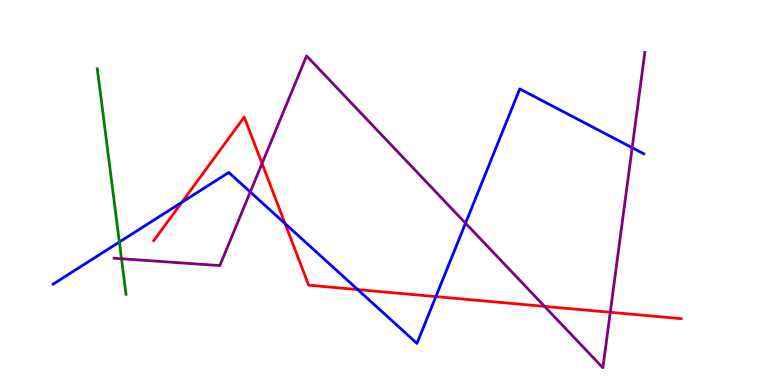[{'lines': ['blue', 'red'], 'intersections': [{'x': 2.35, 'y': 4.75}, {'x': 3.68, 'y': 4.19}, {'x': 4.62, 'y': 2.48}, {'x': 5.62, 'y': 2.3}]}, {'lines': ['green', 'red'], 'intersections': []}, {'lines': ['purple', 'red'], 'intersections': [{'x': 3.38, 'y': 5.75}, {'x': 7.03, 'y': 2.04}, {'x': 7.87, 'y': 1.89}]}, {'lines': ['blue', 'green'], 'intersections': [{'x': 1.54, 'y': 3.71}]}, {'lines': ['blue', 'purple'], 'intersections': [{'x': 3.23, 'y': 5.01}, {'x': 6.01, 'y': 4.2}, {'x': 8.16, 'y': 6.16}]}, {'lines': ['green', 'purple'], 'intersections': [{'x': 1.57, 'y': 3.28}]}]